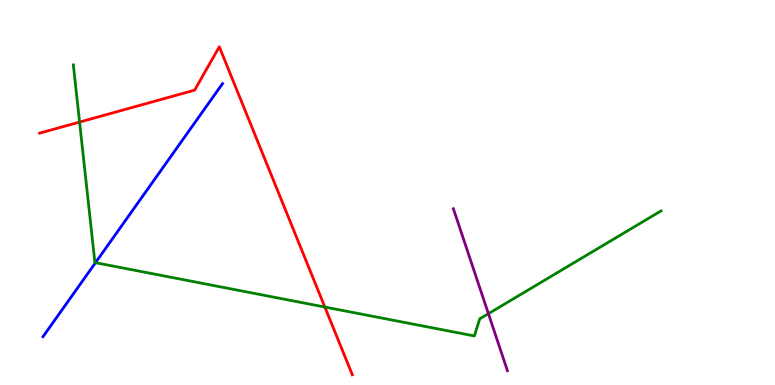[{'lines': ['blue', 'red'], 'intersections': []}, {'lines': ['green', 'red'], 'intersections': [{'x': 1.03, 'y': 6.83}, {'x': 4.19, 'y': 2.02}]}, {'lines': ['purple', 'red'], 'intersections': []}, {'lines': ['blue', 'green'], 'intersections': [{'x': 1.23, 'y': 3.18}]}, {'lines': ['blue', 'purple'], 'intersections': []}, {'lines': ['green', 'purple'], 'intersections': [{'x': 6.3, 'y': 1.85}]}]